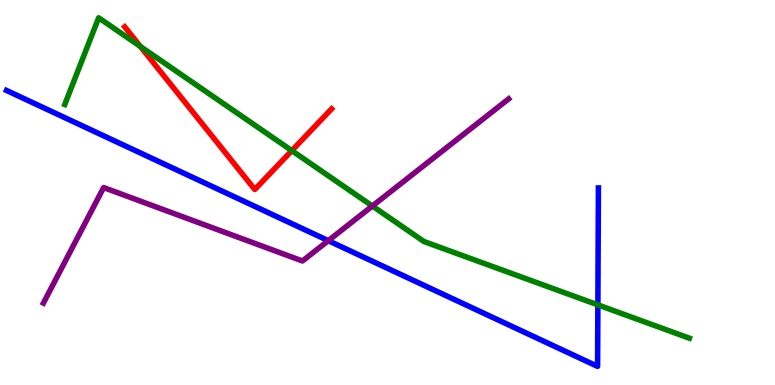[{'lines': ['blue', 'red'], 'intersections': []}, {'lines': ['green', 'red'], 'intersections': [{'x': 1.81, 'y': 8.79}, {'x': 3.77, 'y': 6.09}]}, {'lines': ['purple', 'red'], 'intersections': []}, {'lines': ['blue', 'green'], 'intersections': [{'x': 7.71, 'y': 2.08}]}, {'lines': ['blue', 'purple'], 'intersections': [{'x': 4.24, 'y': 3.75}]}, {'lines': ['green', 'purple'], 'intersections': [{'x': 4.8, 'y': 4.65}]}]